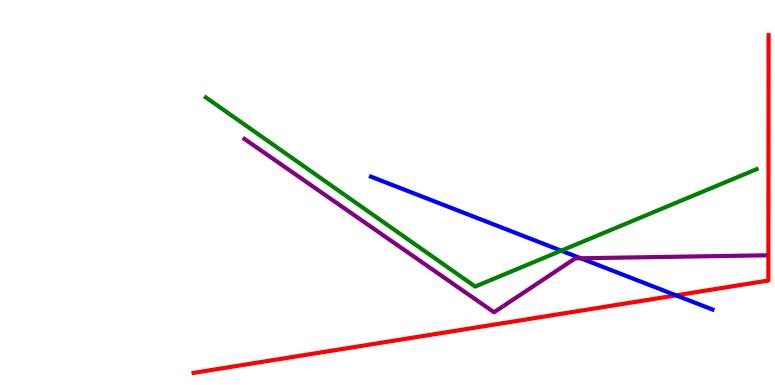[{'lines': ['blue', 'red'], 'intersections': [{'x': 8.72, 'y': 2.33}]}, {'lines': ['green', 'red'], 'intersections': []}, {'lines': ['purple', 'red'], 'intersections': []}, {'lines': ['blue', 'green'], 'intersections': [{'x': 7.24, 'y': 3.49}]}, {'lines': ['blue', 'purple'], 'intersections': [{'x': 7.49, 'y': 3.29}]}, {'lines': ['green', 'purple'], 'intersections': []}]